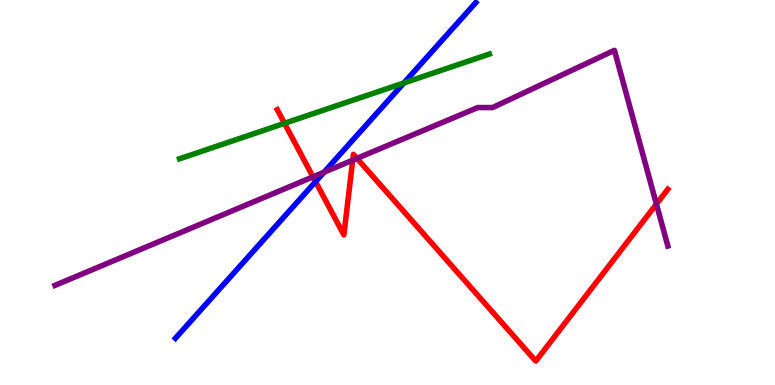[{'lines': ['blue', 'red'], 'intersections': [{'x': 4.07, 'y': 5.28}]}, {'lines': ['green', 'red'], 'intersections': [{'x': 3.67, 'y': 6.8}]}, {'lines': ['purple', 'red'], 'intersections': [{'x': 4.04, 'y': 5.41}, {'x': 4.55, 'y': 5.84}, {'x': 4.61, 'y': 5.89}, {'x': 8.47, 'y': 4.7}]}, {'lines': ['blue', 'green'], 'intersections': [{'x': 5.21, 'y': 7.85}]}, {'lines': ['blue', 'purple'], 'intersections': [{'x': 4.18, 'y': 5.53}]}, {'lines': ['green', 'purple'], 'intersections': []}]